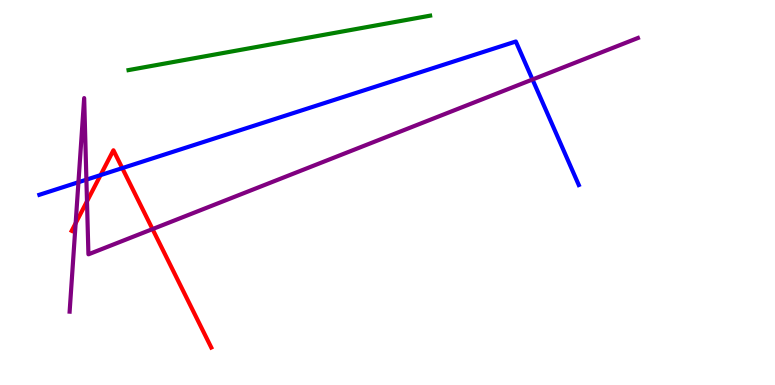[{'lines': ['blue', 'red'], 'intersections': [{'x': 1.3, 'y': 5.45}, {'x': 1.58, 'y': 5.63}]}, {'lines': ['green', 'red'], 'intersections': []}, {'lines': ['purple', 'red'], 'intersections': [{'x': 0.976, 'y': 4.2}, {'x': 1.12, 'y': 4.77}, {'x': 1.97, 'y': 4.05}]}, {'lines': ['blue', 'green'], 'intersections': []}, {'lines': ['blue', 'purple'], 'intersections': [{'x': 1.01, 'y': 5.27}, {'x': 1.11, 'y': 5.33}, {'x': 6.87, 'y': 7.94}]}, {'lines': ['green', 'purple'], 'intersections': []}]